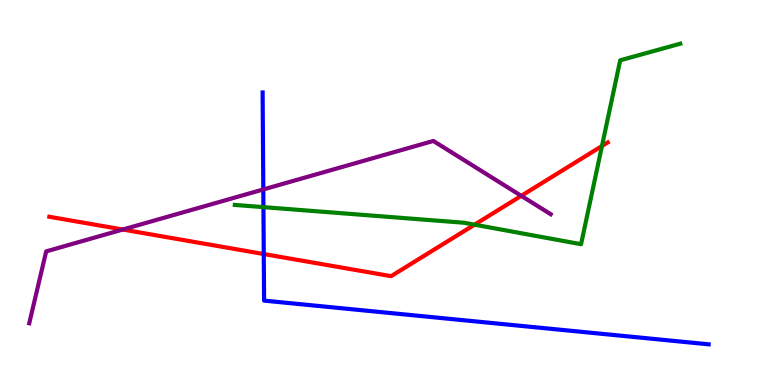[{'lines': ['blue', 'red'], 'intersections': [{'x': 3.4, 'y': 3.4}]}, {'lines': ['green', 'red'], 'intersections': [{'x': 6.12, 'y': 4.16}, {'x': 7.77, 'y': 6.21}]}, {'lines': ['purple', 'red'], 'intersections': [{'x': 1.58, 'y': 4.04}, {'x': 6.73, 'y': 4.91}]}, {'lines': ['blue', 'green'], 'intersections': [{'x': 3.4, 'y': 4.62}]}, {'lines': ['blue', 'purple'], 'intersections': [{'x': 3.4, 'y': 5.08}]}, {'lines': ['green', 'purple'], 'intersections': []}]